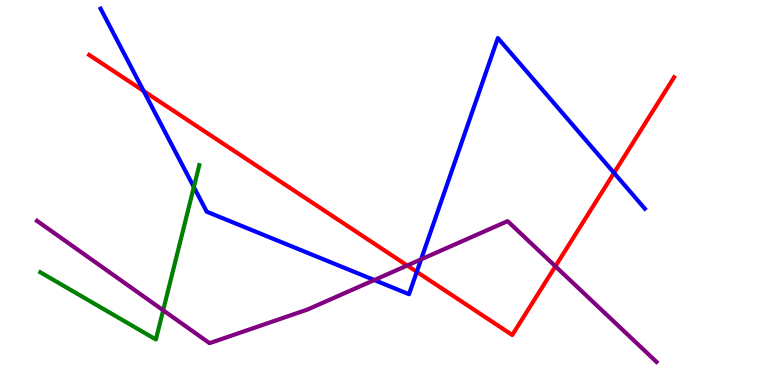[{'lines': ['blue', 'red'], 'intersections': [{'x': 1.85, 'y': 7.64}, {'x': 5.38, 'y': 2.94}, {'x': 7.92, 'y': 5.51}]}, {'lines': ['green', 'red'], 'intersections': []}, {'lines': ['purple', 'red'], 'intersections': [{'x': 5.25, 'y': 3.1}, {'x': 7.17, 'y': 3.08}]}, {'lines': ['blue', 'green'], 'intersections': [{'x': 2.5, 'y': 5.14}]}, {'lines': ['blue', 'purple'], 'intersections': [{'x': 4.83, 'y': 2.73}, {'x': 5.43, 'y': 3.26}]}, {'lines': ['green', 'purple'], 'intersections': [{'x': 2.11, 'y': 1.94}]}]